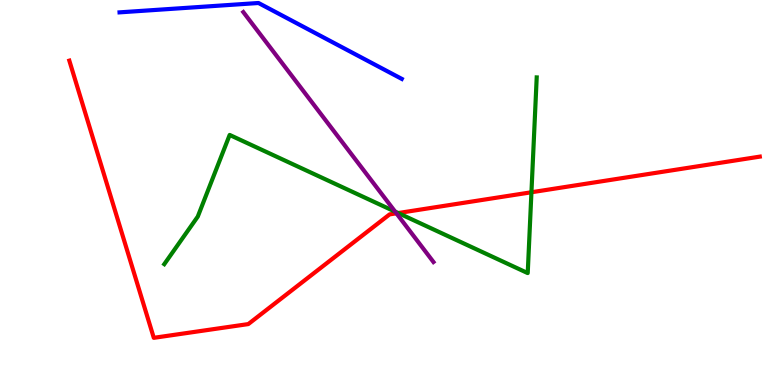[{'lines': ['blue', 'red'], 'intersections': []}, {'lines': ['green', 'red'], 'intersections': [{'x': 5.14, 'y': 4.47}, {'x': 6.86, 'y': 5.01}]}, {'lines': ['purple', 'red'], 'intersections': [{'x': 5.12, 'y': 4.46}]}, {'lines': ['blue', 'green'], 'intersections': []}, {'lines': ['blue', 'purple'], 'intersections': []}, {'lines': ['green', 'purple'], 'intersections': [{'x': 5.1, 'y': 4.5}]}]